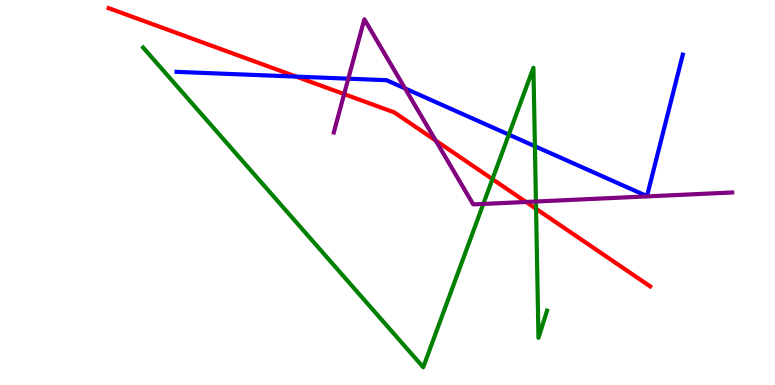[{'lines': ['blue', 'red'], 'intersections': [{'x': 3.82, 'y': 8.01}]}, {'lines': ['green', 'red'], 'intersections': [{'x': 6.35, 'y': 5.35}, {'x': 6.92, 'y': 4.58}]}, {'lines': ['purple', 'red'], 'intersections': [{'x': 4.44, 'y': 7.56}, {'x': 5.62, 'y': 6.35}, {'x': 6.79, 'y': 4.75}]}, {'lines': ['blue', 'green'], 'intersections': [{'x': 6.57, 'y': 6.5}, {'x': 6.9, 'y': 6.2}]}, {'lines': ['blue', 'purple'], 'intersections': [{'x': 4.49, 'y': 7.96}, {'x': 5.23, 'y': 7.7}]}, {'lines': ['green', 'purple'], 'intersections': [{'x': 6.24, 'y': 4.7}, {'x': 6.92, 'y': 4.77}]}]